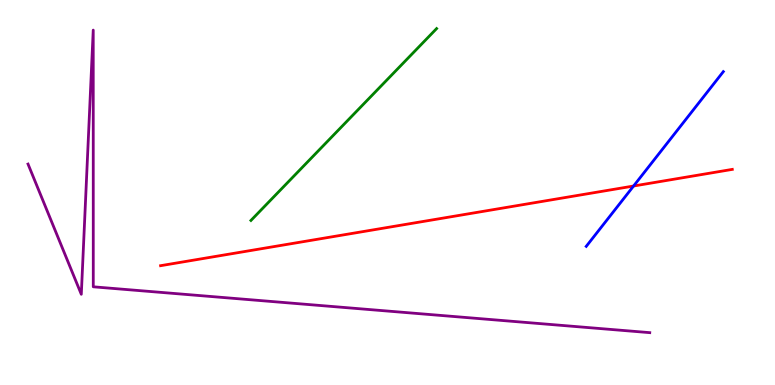[{'lines': ['blue', 'red'], 'intersections': [{'x': 8.18, 'y': 5.17}]}, {'lines': ['green', 'red'], 'intersections': []}, {'lines': ['purple', 'red'], 'intersections': []}, {'lines': ['blue', 'green'], 'intersections': []}, {'lines': ['blue', 'purple'], 'intersections': []}, {'lines': ['green', 'purple'], 'intersections': []}]